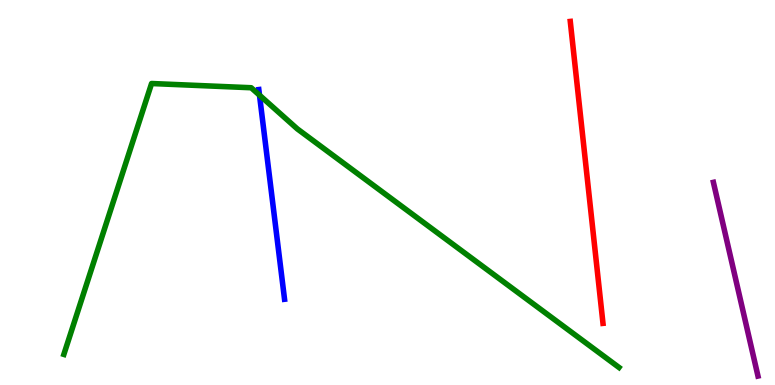[{'lines': ['blue', 'red'], 'intersections': []}, {'lines': ['green', 'red'], 'intersections': []}, {'lines': ['purple', 'red'], 'intersections': []}, {'lines': ['blue', 'green'], 'intersections': [{'x': 3.35, 'y': 7.53}]}, {'lines': ['blue', 'purple'], 'intersections': []}, {'lines': ['green', 'purple'], 'intersections': []}]